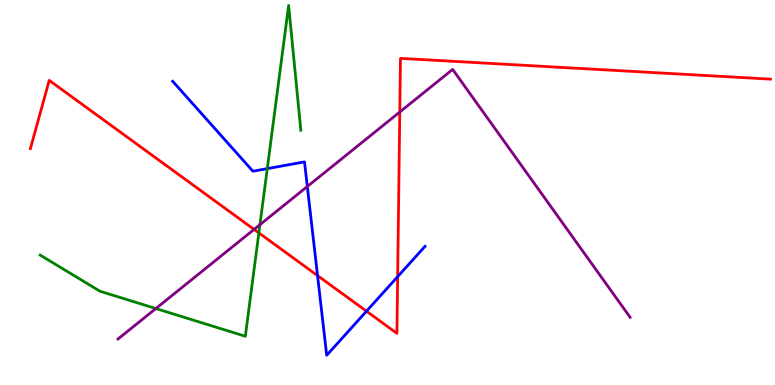[{'lines': ['blue', 'red'], 'intersections': [{'x': 4.1, 'y': 2.84}, {'x': 4.73, 'y': 1.92}, {'x': 5.13, 'y': 2.81}]}, {'lines': ['green', 'red'], 'intersections': [{'x': 3.34, 'y': 3.95}]}, {'lines': ['purple', 'red'], 'intersections': [{'x': 3.28, 'y': 4.04}, {'x': 5.16, 'y': 7.09}]}, {'lines': ['blue', 'green'], 'intersections': [{'x': 3.45, 'y': 5.62}]}, {'lines': ['blue', 'purple'], 'intersections': [{'x': 3.97, 'y': 5.16}]}, {'lines': ['green', 'purple'], 'intersections': [{'x': 2.01, 'y': 1.99}, {'x': 3.35, 'y': 4.16}]}]